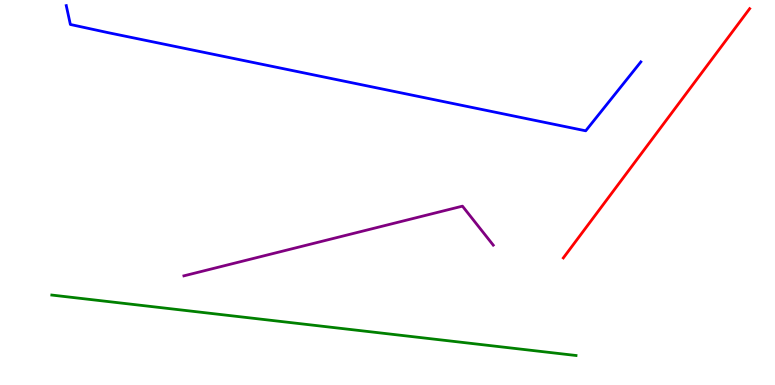[{'lines': ['blue', 'red'], 'intersections': []}, {'lines': ['green', 'red'], 'intersections': []}, {'lines': ['purple', 'red'], 'intersections': []}, {'lines': ['blue', 'green'], 'intersections': []}, {'lines': ['blue', 'purple'], 'intersections': []}, {'lines': ['green', 'purple'], 'intersections': []}]